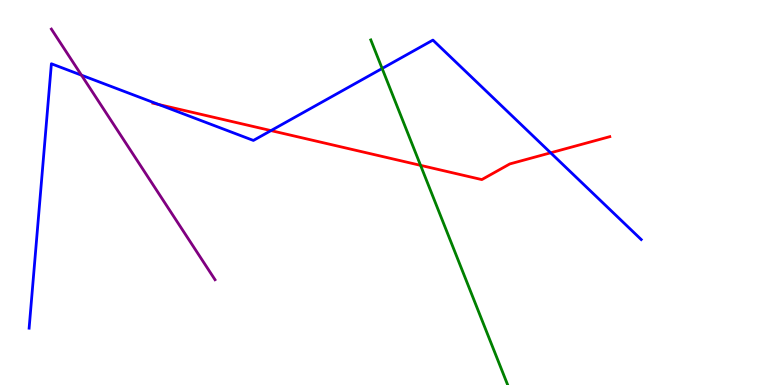[{'lines': ['blue', 'red'], 'intersections': [{'x': 2.05, 'y': 7.28}, {'x': 3.5, 'y': 6.61}, {'x': 7.1, 'y': 6.03}]}, {'lines': ['green', 'red'], 'intersections': [{'x': 5.43, 'y': 5.71}]}, {'lines': ['purple', 'red'], 'intersections': []}, {'lines': ['blue', 'green'], 'intersections': [{'x': 4.93, 'y': 8.22}]}, {'lines': ['blue', 'purple'], 'intersections': [{'x': 1.05, 'y': 8.05}]}, {'lines': ['green', 'purple'], 'intersections': []}]